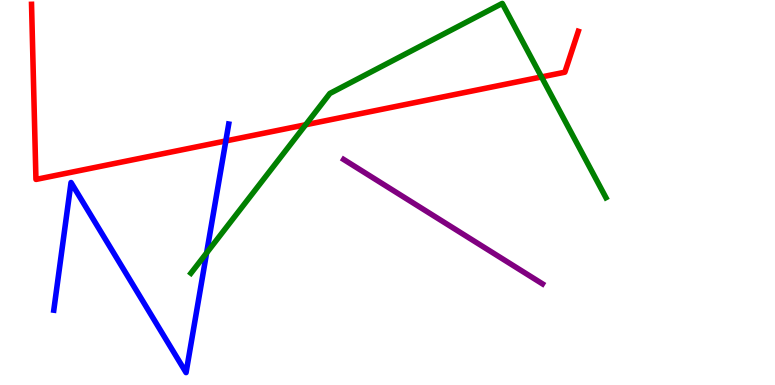[{'lines': ['blue', 'red'], 'intersections': [{'x': 2.91, 'y': 6.34}]}, {'lines': ['green', 'red'], 'intersections': [{'x': 3.94, 'y': 6.76}, {'x': 6.99, 'y': 8.0}]}, {'lines': ['purple', 'red'], 'intersections': []}, {'lines': ['blue', 'green'], 'intersections': [{'x': 2.67, 'y': 3.43}]}, {'lines': ['blue', 'purple'], 'intersections': []}, {'lines': ['green', 'purple'], 'intersections': []}]